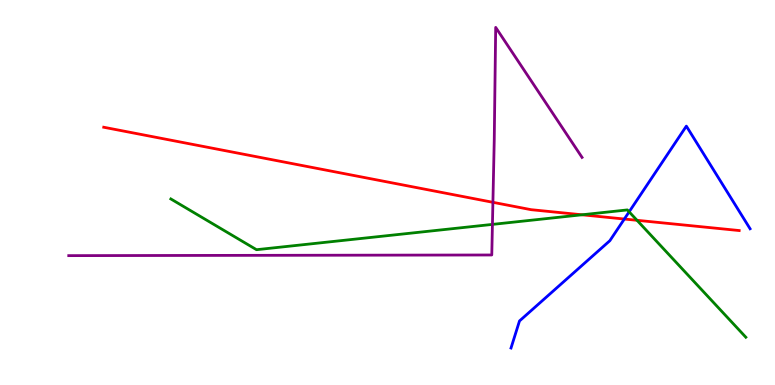[{'lines': ['blue', 'red'], 'intersections': [{'x': 8.06, 'y': 4.31}]}, {'lines': ['green', 'red'], 'intersections': [{'x': 7.51, 'y': 4.42}, {'x': 8.22, 'y': 4.28}]}, {'lines': ['purple', 'red'], 'intersections': [{'x': 6.36, 'y': 4.75}]}, {'lines': ['blue', 'green'], 'intersections': [{'x': 8.12, 'y': 4.5}]}, {'lines': ['blue', 'purple'], 'intersections': []}, {'lines': ['green', 'purple'], 'intersections': [{'x': 6.35, 'y': 4.17}]}]